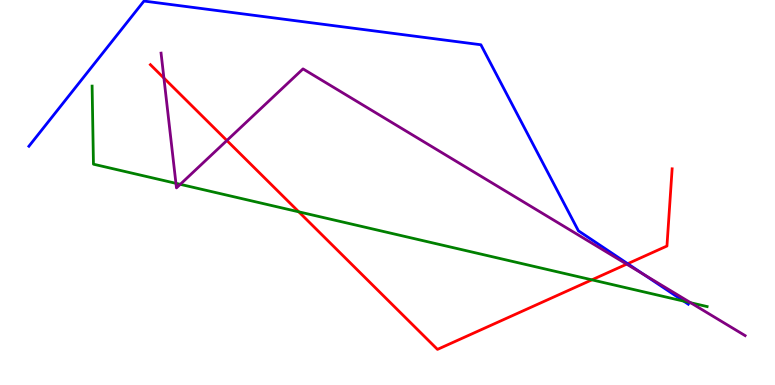[{'lines': ['blue', 'red'], 'intersections': [{'x': 8.1, 'y': 3.15}]}, {'lines': ['green', 'red'], 'intersections': [{'x': 3.86, 'y': 4.5}, {'x': 7.64, 'y': 2.73}]}, {'lines': ['purple', 'red'], 'intersections': [{'x': 2.11, 'y': 7.97}, {'x': 2.93, 'y': 6.35}, {'x': 8.09, 'y': 3.14}]}, {'lines': ['blue', 'green'], 'intersections': [{'x': 8.82, 'y': 2.18}]}, {'lines': ['blue', 'purple'], 'intersections': [{'x': 8.31, 'y': 2.87}]}, {'lines': ['green', 'purple'], 'intersections': [{'x': 2.27, 'y': 5.24}, {'x': 2.33, 'y': 5.21}, {'x': 8.91, 'y': 2.14}]}]